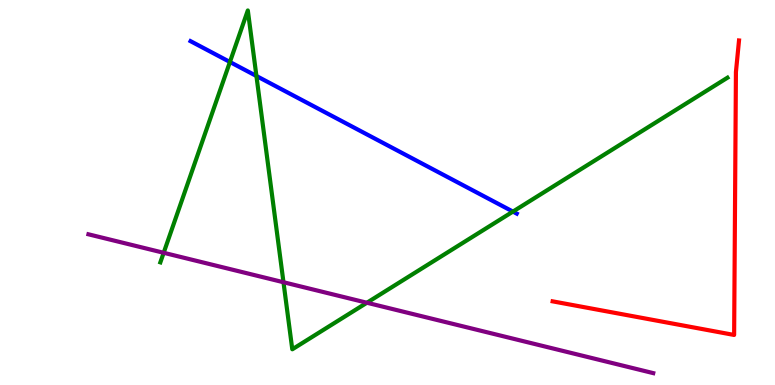[{'lines': ['blue', 'red'], 'intersections': []}, {'lines': ['green', 'red'], 'intersections': []}, {'lines': ['purple', 'red'], 'intersections': []}, {'lines': ['blue', 'green'], 'intersections': [{'x': 2.97, 'y': 8.39}, {'x': 3.31, 'y': 8.03}, {'x': 6.62, 'y': 4.5}]}, {'lines': ['blue', 'purple'], 'intersections': []}, {'lines': ['green', 'purple'], 'intersections': [{'x': 2.11, 'y': 3.43}, {'x': 3.66, 'y': 2.67}, {'x': 4.73, 'y': 2.14}]}]